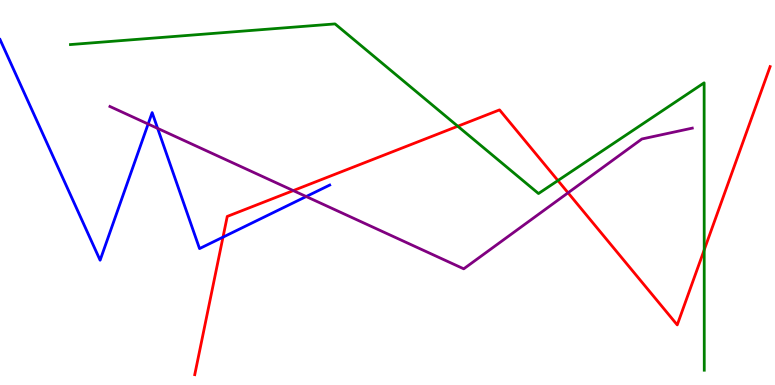[{'lines': ['blue', 'red'], 'intersections': [{'x': 2.88, 'y': 3.84}]}, {'lines': ['green', 'red'], 'intersections': [{'x': 5.91, 'y': 6.72}, {'x': 7.2, 'y': 5.31}, {'x': 9.09, 'y': 3.51}]}, {'lines': ['purple', 'red'], 'intersections': [{'x': 3.78, 'y': 5.05}, {'x': 7.33, 'y': 4.99}]}, {'lines': ['blue', 'green'], 'intersections': []}, {'lines': ['blue', 'purple'], 'intersections': [{'x': 1.91, 'y': 6.78}, {'x': 2.03, 'y': 6.67}, {'x': 3.95, 'y': 4.9}]}, {'lines': ['green', 'purple'], 'intersections': []}]